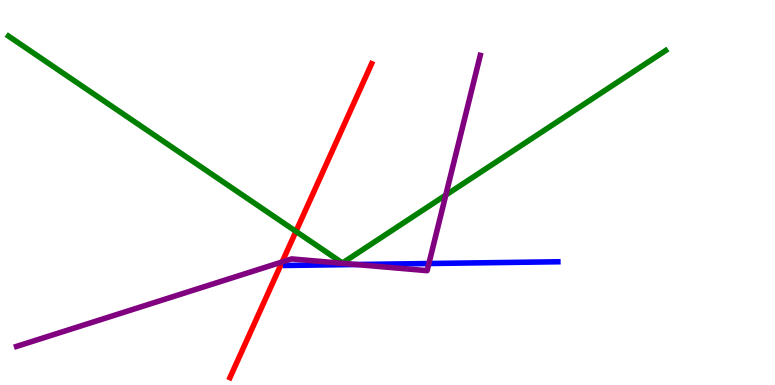[{'lines': ['blue', 'red'], 'intersections': []}, {'lines': ['green', 'red'], 'intersections': [{'x': 3.82, 'y': 3.99}]}, {'lines': ['purple', 'red'], 'intersections': [{'x': 3.64, 'y': 3.2}]}, {'lines': ['blue', 'green'], 'intersections': []}, {'lines': ['blue', 'purple'], 'intersections': [{'x': 4.59, 'y': 3.13}, {'x': 5.53, 'y': 3.16}]}, {'lines': ['green', 'purple'], 'intersections': [{'x': 5.75, 'y': 4.93}]}]